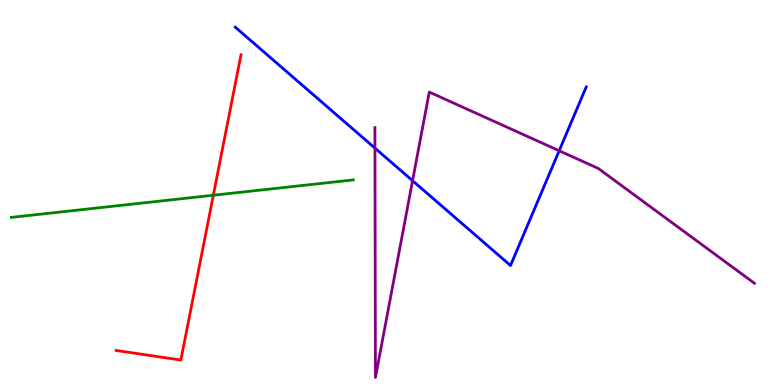[{'lines': ['blue', 'red'], 'intersections': []}, {'lines': ['green', 'red'], 'intersections': [{'x': 2.75, 'y': 4.93}]}, {'lines': ['purple', 'red'], 'intersections': []}, {'lines': ['blue', 'green'], 'intersections': []}, {'lines': ['blue', 'purple'], 'intersections': [{'x': 4.84, 'y': 6.15}, {'x': 5.32, 'y': 5.31}, {'x': 7.22, 'y': 6.08}]}, {'lines': ['green', 'purple'], 'intersections': []}]